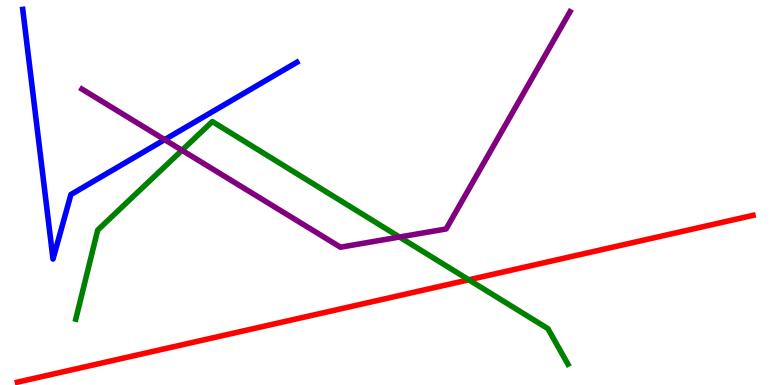[{'lines': ['blue', 'red'], 'intersections': []}, {'lines': ['green', 'red'], 'intersections': [{'x': 6.05, 'y': 2.73}]}, {'lines': ['purple', 'red'], 'intersections': []}, {'lines': ['blue', 'green'], 'intersections': []}, {'lines': ['blue', 'purple'], 'intersections': [{'x': 2.12, 'y': 6.37}]}, {'lines': ['green', 'purple'], 'intersections': [{'x': 2.35, 'y': 6.1}, {'x': 5.15, 'y': 3.84}]}]